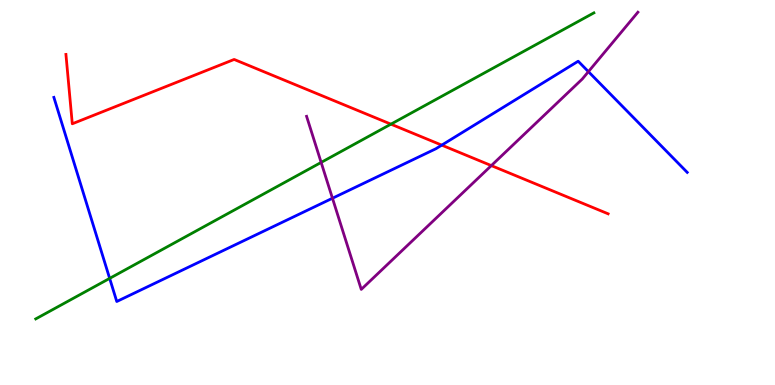[{'lines': ['blue', 'red'], 'intersections': [{'x': 5.7, 'y': 6.23}]}, {'lines': ['green', 'red'], 'intersections': [{'x': 5.04, 'y': 6.78}]}, {'lines': ['purple', 'red'], 'intersections': [{'x': 6.34, 'y': 5.7}]}, {'lines': ['blue', 'green'], 'intersections': [{'x': 1.41, 'y': 2.77}]}, {'lines': ['blue', 'purple'], 'intersections': [{'x': 4.29, 'y': 4.85}, {'x': 7.59, 'y': 8.14}]}, {'lines': ['green', 'purple'], 'intersections': [{'x': 4.14, 'y': 5.78}]}]